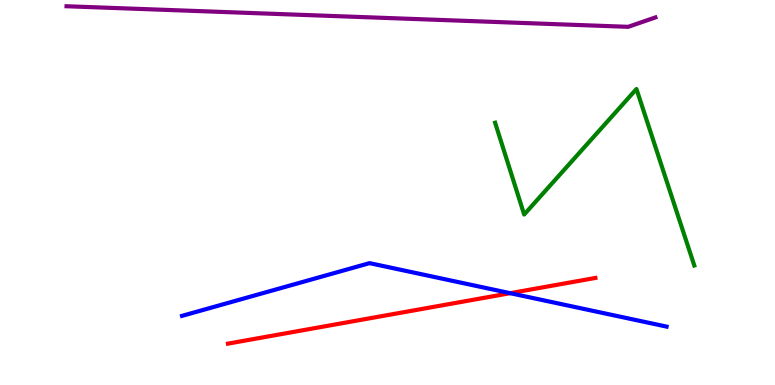[{'lines': ['blue', 'red'], 'intersections': [{'x': 6.58, 'y': 2.38}]}, {'lines': ['green', 'red'], 'intersections': []}, {'lines': ['purple', 'red'], 'intersections': []}, {'lines': ['blue', 'green'], 'intersections': []}, {'lines': ['blue', 'purple'], 'intersections': []}, {'lines': ['green', 'purple'], 'intersections': []}]